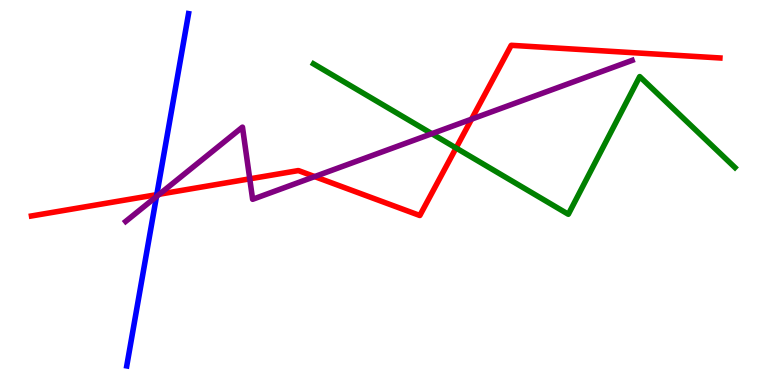[{'lines': ['blue', 'red'], 'intersections': [{'x': 2.02, 'y': 4.94}]}, {'lines': ['green', 'red'], 'intersections': [{'x': 5.88, 'y': 6.16}]}, {'lines': ['purple', 'red'], 'intersections': [{'x': 2.06, 'y': 4.96}, {'x': 3.22, 'y': 5.35}, {'x': 4.06, 'y': 5.41}, {'x': 6.08, 'y': 6.9}]}, {'lines': ['blue', 'green'], 'intersections': []}, {'lines': ['blue', 'purple'], 'intersections': [{'x': 2.02, 'y': 4.89}]}, {'lines': ['green', 'purple'], 'intersections': [{'x': 5.57, 'y': 6.53}]}]